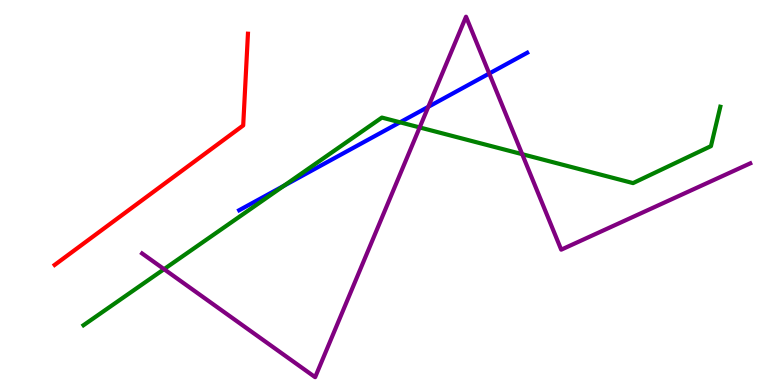[{'lines': ['blue', 'red'], 'intersections': []}, {'lines': ['green', 'red'], 'intersections': []}, {'lines': ['purple', 'red'], 'intersections': []}, {'lines': ['blue', 'green'], 'intersections': [{'x': 3.66, 'y': 5.17}, {'x': 5.16, 'y': 6.82}]}, {'lines': ['blue', 'purple'], 'intersections': [{'x': 5.53, 'y': 7.22}, {'x': 6.31, 'y': 8.09}]}, {'lines': ['green', 'purple'], 'intersections': [{'x': 2.12, 'y': 3.01}, {'x': 5.42, 'y': 6.69}, {'x': 6.74, 'y': 6.0}]}]